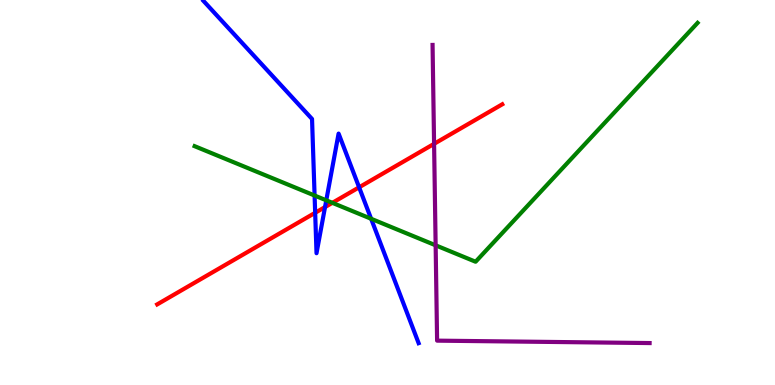[{'lines': ['blue', 'red'], 'intersections': [{'x': 4.07, 'y': 4.47}, {'x': 4.19, 'y': 4.62}, {'x': 4.63, 'y': 5.13}]}, {'lines': ['green', 'red'], 'intersections': [{'x': 4.29, 'y': 4.73}]}, {'lines': ['purple', 'red'], 'intersections': [{'x': 5.6, 'y': 6.26}]}, {'lines': ['blue', 'green'], 'intersections': [{'x': 4.06, 'y': 4.92}, {'x': 4.21, 'y': 4.8}, {'x': 4.79, 'y': 4.32}]}, {'lines': ['blue', 'purple'], 'intersections': []}, {'lines': ['green', 'purple'], 'intersections': [{'x': 5.62, 'y': 3.63}]}]